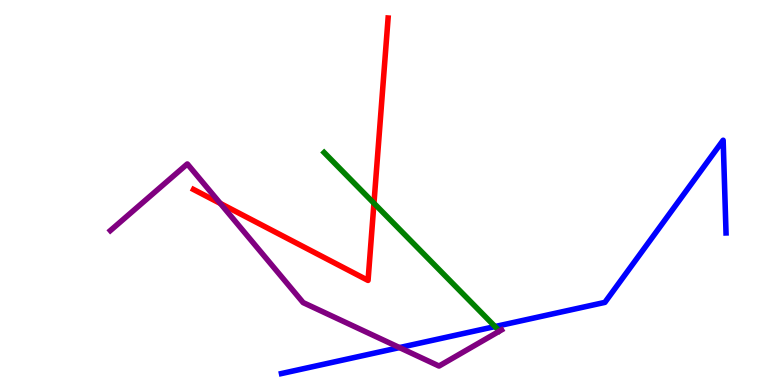[{'lines': ['blue', 'red'], 'intersections': []}, {'lines': ['green', 'red'], 'intersections': [{'x': 4.83, 'y': 4.72}]}, {'lines': ['purple', 'red'], 'intersections': [{'x': 2.84, 'y': 4.72}]}, {'lines': ['blue', 'green'], 'intersections': [{'x': 6.39, 'y': 1.52}]}, {'lines': ['blue', 'purple'], 'intersections': [{'x': 5.15, 'y': 0.972}]}, {'lines': ['green', 'purple'], 'intersections': []}]